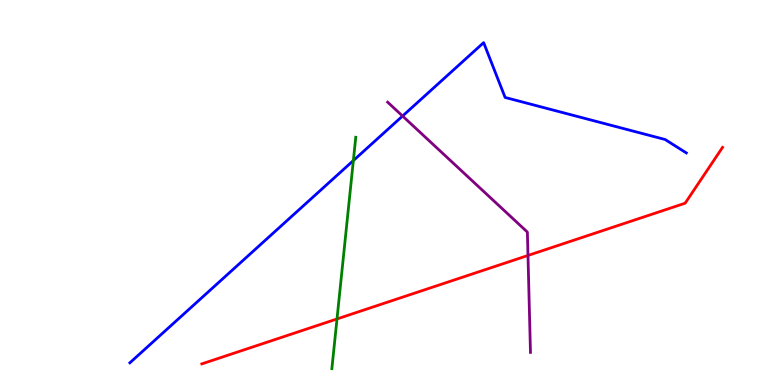[{'lines': ['blue', 'red'], 'intersections': []}, {'lines': ['green', 'red'], 'intersections': [{'x': 4.35, 'y': 1.72}]}, {'lines': ['purple', 'red'], 'intersections': [{'x': 6.81, 'y': 3.36}]}, {'lines': ['blue', 'green'], 'intersections': [{'x': 4.56, 'y': 5.83}]}, {'lines': ['blue', 'purple'], 'intersections': [{'x': 5.19, 'y': 6.99}]}, {'lines': ['green', 'purple'], 'intersections': []}]